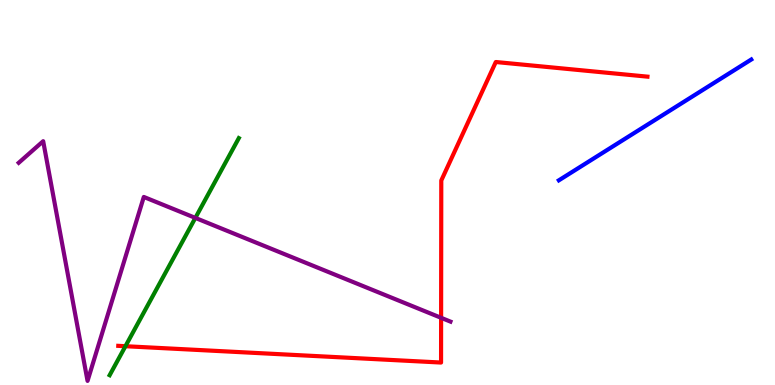[{'lines': ['blue', 'red'], 'intersections': []}, {'lines': ['green', 'red'], 'intersections': [{'x': 1.62, 'y': 1.01}]}, {'lines': ['purple', 'red'], 'intersections': [{'x': 5.69, 'y': 1.75}]}, {'lines': ['blue', 'green'], 'intersections': []}, {'lines': ['blue', 'purple'], 'intersections': []}, {'lines': ['green', 'purple'], 'intersections': [{'x': 2.52, 'y': 4.34}]}]